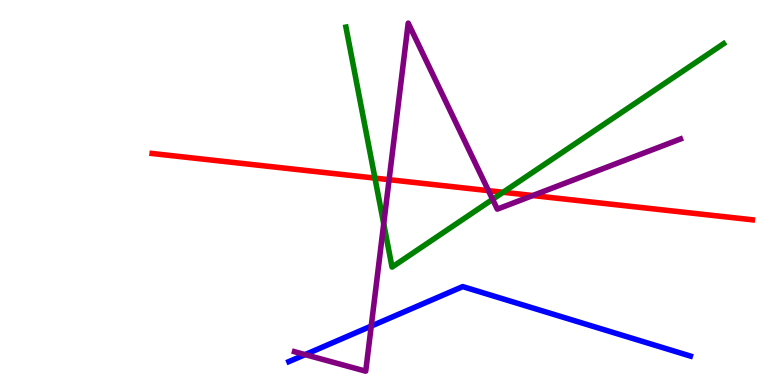[{'lines': ['blue', 'red'], 'intersections': []}, {'lines': ['green', 'red'], 'intersections': [{'x': 4.84, 'y': 5.37}, {'x': 6.49, 'y': 5.01}]}, {'lines': ['purple', 'red'], 'intersections': [{'x': 5.02, 'y': 5.33}, {'x': 6.3, 'y': 5.05}, {'x': 6.87, 'y': 4.92}]}, {'lines': ['blue', 'green'], 'intersections': []}, {'lines': ['blue', 'purple'], 'intersections': [{'x': 3.94, 'y': 0.789}, {'x': 4.79, 'y': 1.53}]}, {'lines': ['green', 'purple'], 'intersections': [{'x': 4.95, 'y': 4.19}, {'x': 6.36, 'y': 4.82}]}]